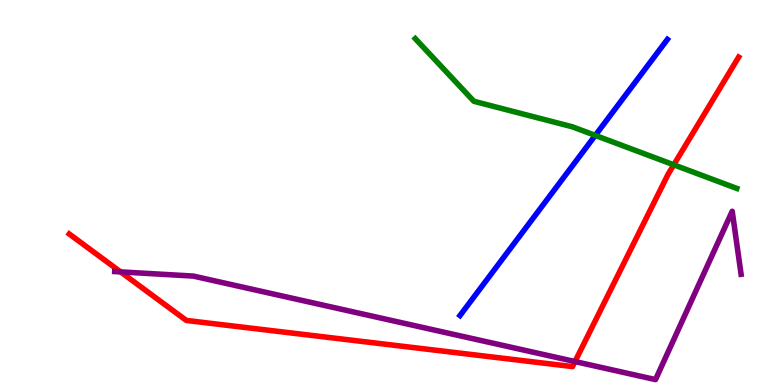[{'lines': ['blue', 'red'], 'intersections': []}, {'lines': ['green', 'red'], 'intersections': [{'x': 8.69, 'y': 5.72}]}, {'lines': ['purple', 'red'], 'intersections': [{'x': 1.56, 'y': 2.94}, {'x': 7.42, 'y': 0.609}]}, {'lines': ['blue', 'green'], 'intersections': [{'x': 7.68, 'y': 6.48}]}, {'lines': ['blue', 'purple'], 'intersections': []}, {'lines': ['green', 'purple'], 'intersections': []}]